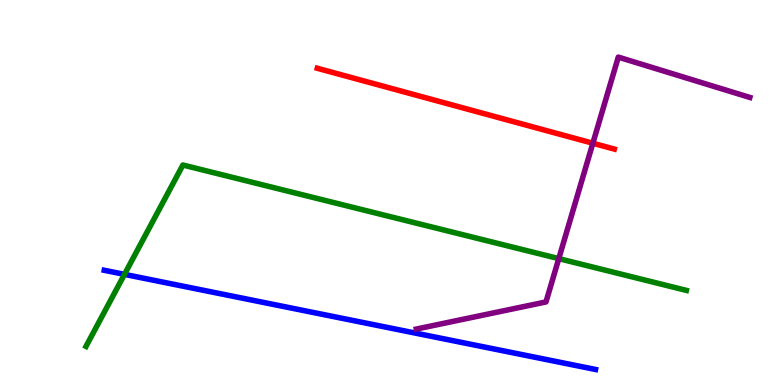[{'lines': ['blue', 'red'], 'intersections': []}, {'lines': ['green', 'red'], 'intersections': []}, {'lines': ['purple', 'red'], 'intersections': [{'x': 7.65, 'y': 6.28}]}, {'lines': ['blue', 'green'], 'intersections': [{'x': 1.61, 'y': 2.87}]}, {'lines': ['blue', 'purple'], 'intersections': []}, {'lines': ['green', 'purple'], 'intersections': [{'x': 7.21, 'y': 3.28}]}]